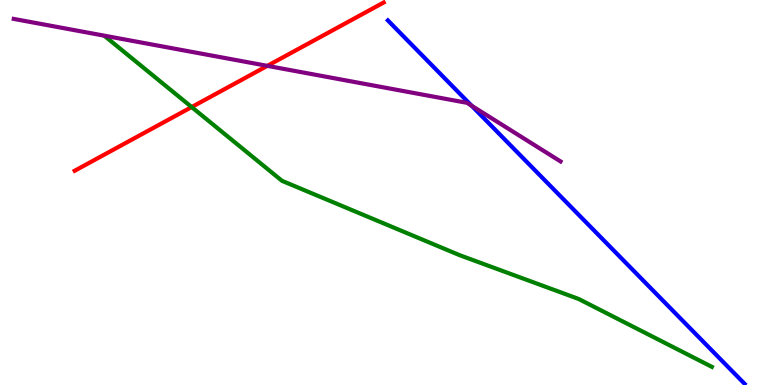[{'lines': ['blue', 'red'], 'intersections': []}, {'lines': ['green', 'red'], 'intersections': [{'x': 2.47, 'y': 7.22}]}, {'lines': ['purple', 'red'], 'intersections': [{'x': 3.45, 'y': 8.29}]}, {'lines': ['blue', 'green'], 'intersections': []}, {'lines': ['blue', 'purple'], 'intersections': [{'x': 6.09, 'y': 7.25}]}, {'lines': ['green', 'purple'], 'intersections': []}]